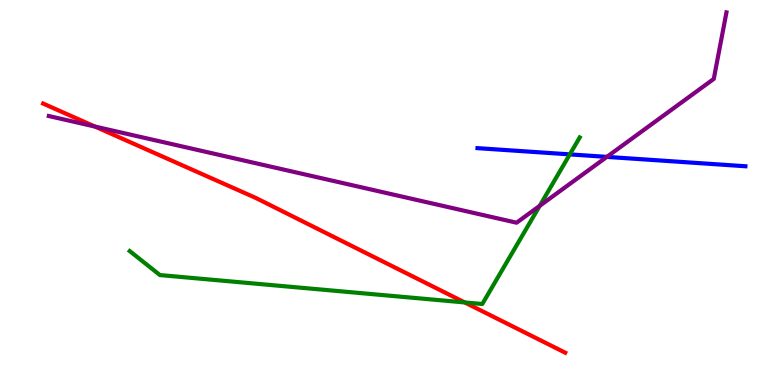[{'lines': ['blue', 'red'], 'intersections': []}, {'lines': ['green', 'red'], 'intersections': [{'x': 6.0, 'y': 2.14}]}, {'lines': ['purple', 'red'], 'intersections': [{'x': 1.22, 'y': 6.71}]}, {'lines': ['blue', 'green'], 'intersections': [{'x': 7.35, 'y': 5.99}]}, {'lines': ['blue', 'purple'], 'intersections': [{'x': 7.83, 'y': 5.93}]}, {'lines': ['green', 'purple'], 'intersections': [{'x': 6.96, 'y': 4.65}]}]